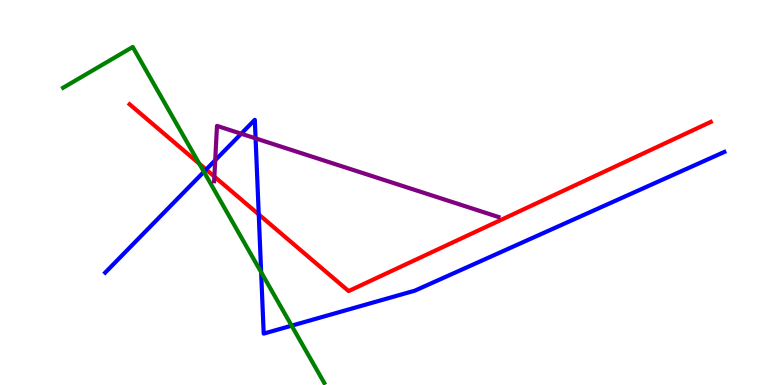[{'lines': ['blue', 'red'], 'intersections': [{'x': 2.66, 'y': 5.6}, {'x': 3.34, 'y': 4.43}]}, {'lines': ['green', 'red'], 'intersections': [{'x': 2.57, 'y': 5.75}]}, {'lines': ['purple', 'red'], 'intersections': [{'x': 2.77, 'y': 5.41}]}, {'lines': ['blue', 'green'], 'intersections': [{'x': 2.63, 'y': 5.54}, {'x': 3.37, 'y': 2.93}, {'x': 3.76, 'y': 1.54}]}, {'lines': ['blue', 'purple'], 'intersections': [{'x': 2.78, 'y': 5.84}, {'x': 3.11, 'y': 6.53}, {'x': 3.3, 'y': 6.41}]}, {'lines': ['green', 'purple'], 'intersections': []}]